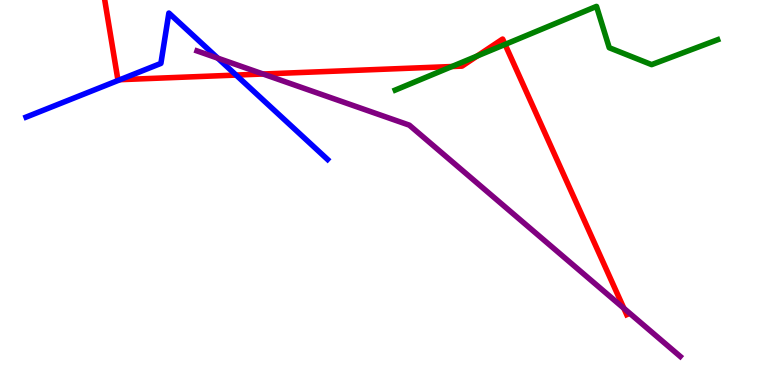[{'lines': ['blue', 'red'], 'intersections': [{'x': 1.55, 'y': 7.93}, {'x': 3.05, 'y': 8.05}]}, {'lines': ['green', 'red'], 'intersections': [{'x': 5.83, 'y': 8.27}, {'x': 6.16, 'y': 8.55}, {'x': 6.52, 'y': 8.85}]}, {'lines': ['purple', 'red'], 'intersections': [{'x': 3.39, 'y': 8.08}, {'x': 8.05, 'y': 1.99}]}, {'lines': ['blue', 'green'], 'intersections': []}, {'lines': ['blue', 'purple'], 'intersections': [{'x': 2.81, 'y': 8.49}]}, {'lines': ['green', 'purple'], 'intersections': []}]